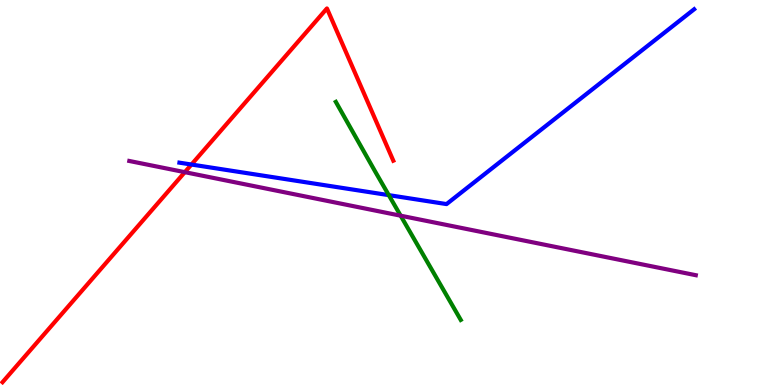[{'lines': ['blue', 'red'], 'intersections': [{'x': 2.47, 'y': 5.73}]}, {'lines': ['green', 'red'], 'intersections': []}, {'lines': ['purple', 'red'], 'intersections': [{'x': 2.38, 'y': 5.53}]}, {'lines': ['blue', 'green'], 'intersections': [{'x': 5.02, 'y': 4.93}]}, {'lines': ['blue', 'purple'], 'intersections': []}, {'lines': ['green', 'purple'], 'intersections': [{'x': 5.17, 'y': 4.4}]}]